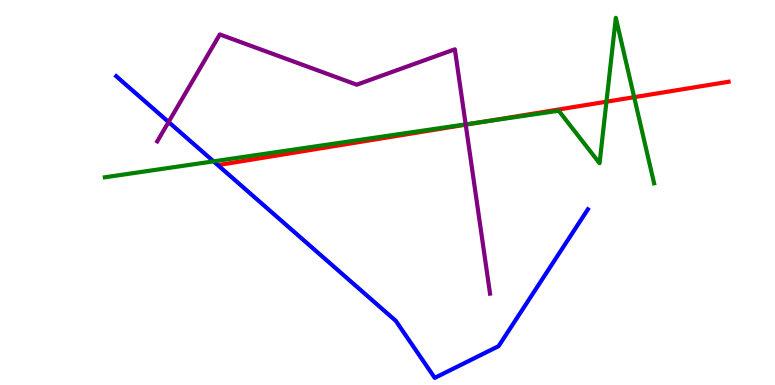[{'lines': ['blue', 'red'], 'intersections': []}, {'lines': ['green', 'red'], 'intersections': [{'x': 6.25, 'y': 6.84}, {'x': 7.83, 'y': 7.36}, {'x': 8.18, 'y': 7.48}]}, {'lines': ['purple', 'red'], 'intersections': [{'x': 6.01, 'y': 6.76}]}, {'lines': ['blue', 'green'], 'intersections': [{'x': 2.76, 'y': 5.81}]}, {'lines': ['blue', 'purple'], 'intersections': [{'x': 2.18, 'y': 6.83}]}, {'lines': ['green', 'purple'], 'intersections': [{'x': 6.01, 'y': 6.77}]}]